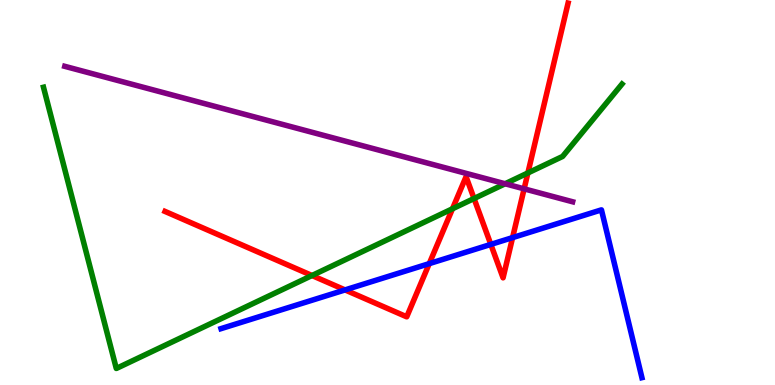[{'lines': ['blue', 'red'], 'intersections': [{'x': 4.45, 'y': 2.47}, {'x': 5.54, 'y': 3.15}, {'x': 6.33, 'y': 3.65}, {'x': 6.61, 'y': 3.83}]}, {'lines': ['green', 'red'], 'intersections': [{'x': 4.03, 'y': 2.84}, {'x': 5.84, 'y': 4.58}, {'x': 6.12, 'y': 4.84}, {'x': 6.81, 'y': 5.51}]}, {'lines': ['purple', 'red'], 'intersections': [{'x': 6.76, 'y': 5.1}]}, {'lines': ['blue', 'green'], 'intersections': []}, {'lines': ['blue', 'purple'], 'intersections': []}, {'lines': ['green', 'purple'], 'intersections': [{'x': 6.52, 'y': 5.23}]}]